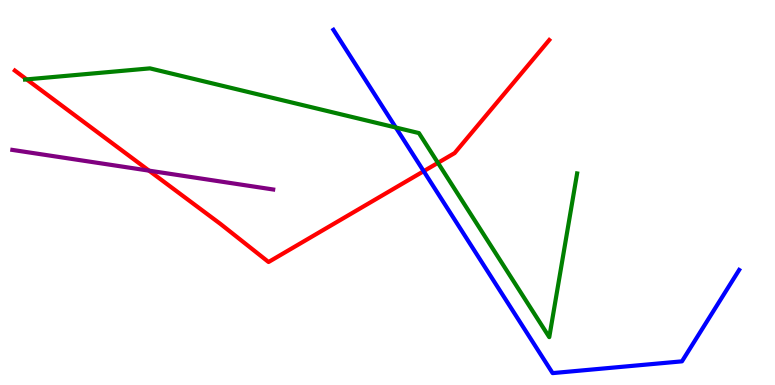[{'lines': ['blue', 'red'], 'intersections': [{'x': 5.47, 'y': 5.55}]}, {'lines': ['green', 'red'], 'intersections': [{'x': 0.344, 'y': 7.94}, {'x': 5.65, 'y': 5.77}]}, {'lines': ['purple', 'red'], 'intersections': [{'x': 1.92, 'y': 5.57}]}, {'lines': ['blue', 'green'], 'intersections': [{'x': 5.11, 'y': 6.69}]}, {'lines': ['blue', 'purple'], 'intersections': []}, {'lines': ['green', 'purple'], 'intersections': []}]